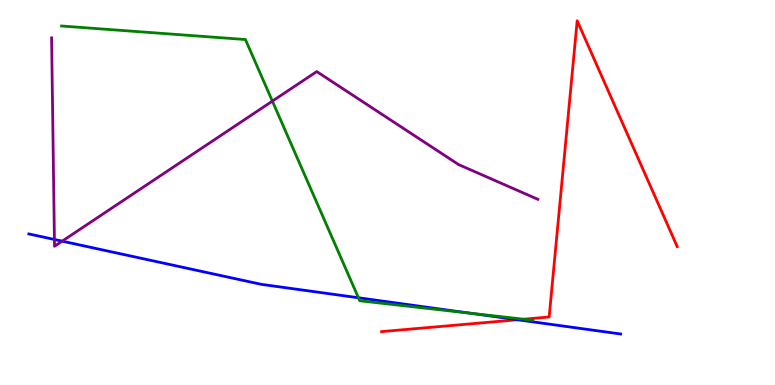[{'lines': ['blue', 'red'], 'intersections': [{'x': 6.68, 'y': 1.69}]}, {'lines': ['green', 'red'], 'intersections': [{'x': 6.76, 'y': 1.71}]}, {'lines': ['purple', 'red'], 'intersections': []}, {'lines': ['blue', 'green'], 'intersections': [{'x': 4.63, 'y': 2.27}, {'x': 6.06, 'y': 1.87}]}, {'lines': ['blue', 'purple'], 'intersections': [{'x': 0.702, 'y': 3.78}, {'x': 0.802, 'y': 3.74}]}, {'lines': ['green', 'purple'], 'intersections': [{'x': 3.51, 'y': 7.37}]}]